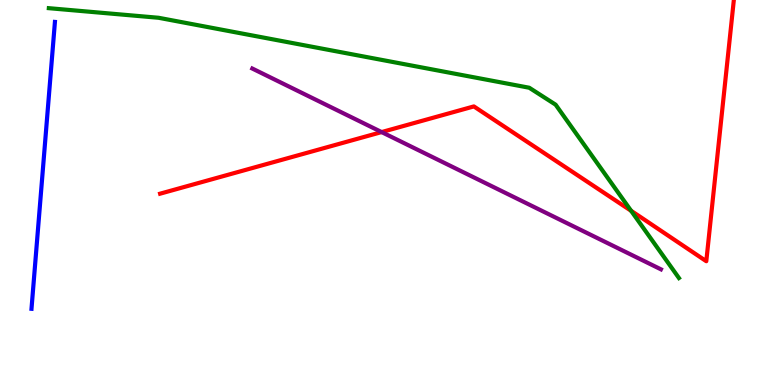[{'lines': ['blue', 'red'], 'intersections': []}, {'lines': ['green', 'red'], 'intersections': [{'x': 8.14, 'y': 4.52}]}, {'lines': ['purple', 'red'], 'intersections': [{'x': 4.92, 'y': 6.57}]}, {'lines': ['blue', 'green'], 'intersections': []}, {'lines': ['blue', 'purple'], 'intersections': []}, {'lines': ['green', 'purple'], 'intersections': []}]